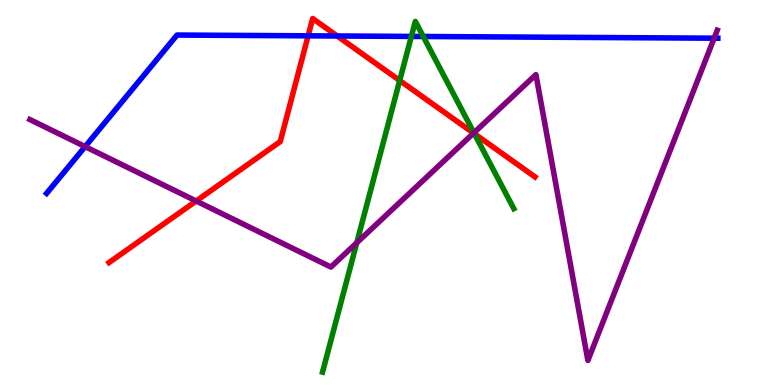[{'lines': ['blue', 'red'], 'intersections': [{'x': 3.98, 'y': 9.07}, {'x': 4.35, 'y': 9.07}]}, {'lines': ['green', 'red'], 'intersections': [{'x': 5.16, 'y': 7.91}, {'x': 6.12, 'y': 6.53}]}, {'lines': ['purple', 'red'], 'intersections': [{'x': 2.53, 'y': 4.78}, {'x': 6.11, 'y': 6.54}]}, {'lines': ['blue', 'green'], 'intersections': [{'x': 5.31, 'y': 9.05}, {'x': 5.46, 'y': 9.05}]}, {'lines': ['blue', 'purple'], 'intersections': [{'x': 1.1, 'y': 6.19}, {'x': 9.21, 'y': 9.01}]}, {'lines': ['green', 'purple'], 'intersections': [{'x': 4.6, 'y': 3.69}, {'x': 6.12, 'y': 6.55}]}]